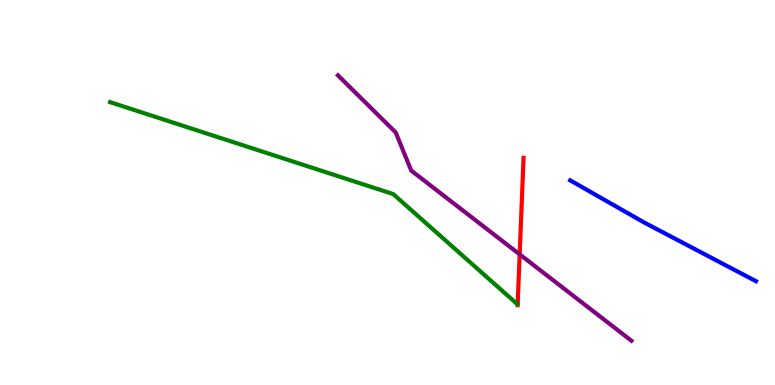[{'lines': ['blue', 'red'], 'intersections': []}, {'lines': ['green', 'red'], 'intersections': []}, {'lines': ['purple', 'red'], 'intersections': [{'x': 6.71, 'y': 3.39}]}, {'lines': ['blue', 'green'], 'intersections': []}, {'lines': ['blue', 'purple'], 'intersections': []}, {'lines': ['green', 'purple'], 'intersections': []}]